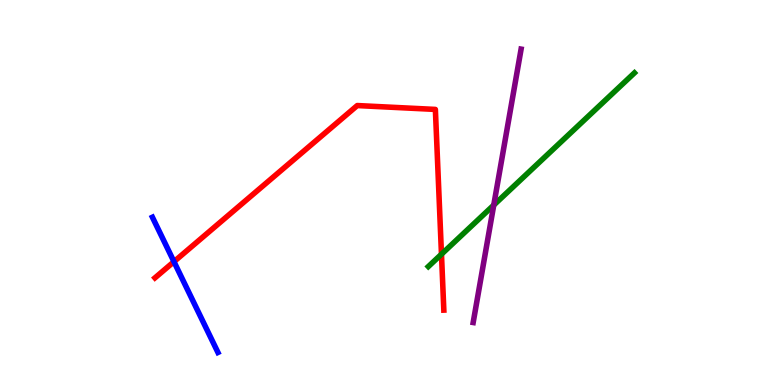[{'lines': ['blue', 'red'], 'intersections': [{'x': 2.24, 'y': 3.2}]}, {'lines': ['green', 'red'], 'intersections': [{'x': 5.7, 'y': 3.4}]}, {'lines': ['purple', 'red'], 'intersections': []}, {'lines': ['blue', 'green'], 'intersections': []}, {'lines': ['blue', 'purple'], 'intersections': []}, {'lines': ['green', 'purple'], 'intersections': [{'x': 6.37, 'y': 4.67}]}]